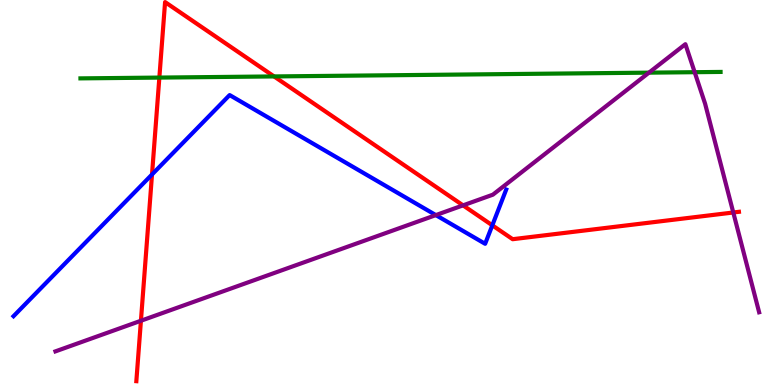[{'lines': ['blue', 'red'], 'intersections': [{'x': 1.96, 'y': 5.47}, {'x': 6.35, 'y': 4.15}]}, {'lines': ['green', 'red'], 'intersections': [{'x': 2.06, 'y': 7.98}, {'x': 3.54, 'y': 8.01}]}, {'lines': ['purple', 'red'], 'intersections': [{'x': 1.82, 'y': 1.67}, {'x': 5.97, 'y': 4.67}, {'x': 9.46, 'y': 4.48}]}, {'lines': ['blue', 'green'], 'intersections': []}, {'lines': ['blue', 'purple'], 'intersections': [{'x': 5.62, 'y': 4.41}]}, {'lines': ['green', 'purple'], 'intersections': [{'x': 8.37, 'y': 8.11}, {'x': 8.96, 'y': 8.12}]}]